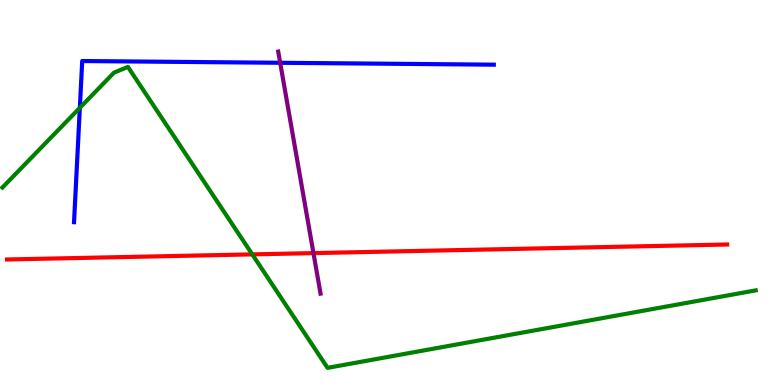[{'lines': ['blue', 'red'], 'intersections': []}, {'lines': ['green', 'red'], 'intersections': [{'x': 3.26, 'y': 3.39}]}, {'lines': ['purple', 'red'], 'intersections': [{'x': 4.04, 'y': 3.43}]}, {'lines': ['blue', 'green'], 'intersections': [{'x': 1.03, 'y': 7.2}]}, {'lines': ['blue', 'purple'], 'intersections': [{'x': 3.62, 'y': 8.37}]}, {'lines': ['green', 'purple'], 'intersections': []}]